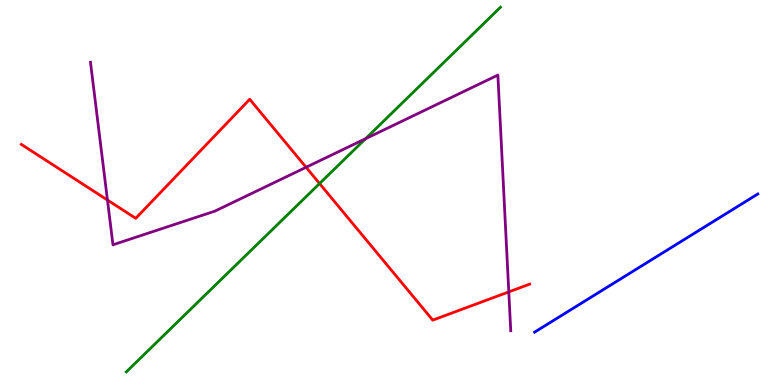[{'lines': ['blue', 'red'], 'intersections': []}, {'lines': ['green', 'red'], 'intersections': [{'x': 4.12, 'y': 5.23}]}, {'lines': ['purple', 'red'], 'intersections': [{'x': 1.39, 'y': 4.8}, {'x': 3.95, 'y': 5.65}, {'x': 6.56, 'y': 2.42}]}, {'lines': ['blue', 'green'], 'intersections': []}, {'lines': ['blue', 'purple'], 'intersections': []}, {'lines': ['green', 'purple'], 'intersections': [{'x': 4.72, 'y': 6.4}]}]